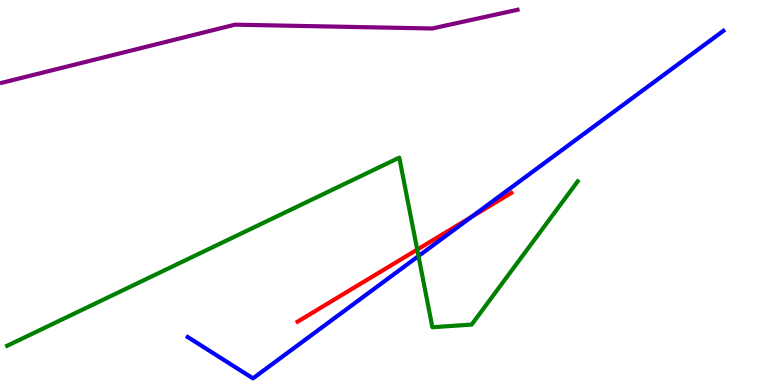[{'lines': ['blue', 'red'], 'intersections': [{'x': 6.09, 'y': 4.37}]}, {'lines': ['green', 'red'], 'intersections': [{'x': 5.38, 'y': 3.52}]}, {'lines': ['purple', 'red'], 'intersections': []}, {'lines': ['blue', 'green'], 'intersections': [{'x': 5.4, 'y': 3.35}]}, {'lines': ['blue', 'purple'], 'intersections': []}, {'lines': ['green', 'purple'], 'intersections': []}]